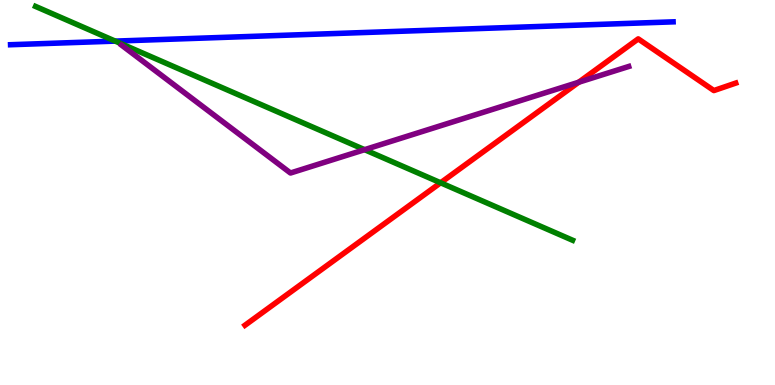[{'lines': ['blue', 'red'], 'intersections': []}, {'lines': ['green', 'red'], 'intersections': [{'x': 5.69, 'y': 5.25}]}, {'lines': ['purple', 'red'], 'intersections': [{'x': 7.47, 'y': 7.86}]}, {'lines': ['blue', 'green'], 'intersections': [{'x': 1.49, 'y': 8.93}]}, {'lines': ['blue', 'purple'], 'intersections': []}, {'lines': ['green', 'purple'], 'intersections': [{'x': 4.7, 'y': 6.11}]}]